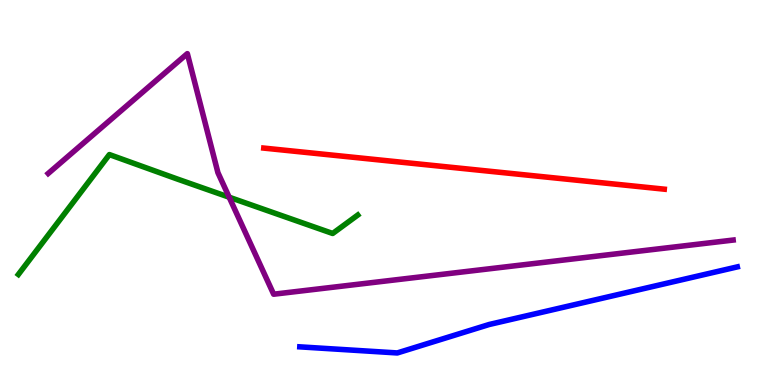[{'lines': ['blue', 'red'], 'intersections': []}, {'lines': ['green', 'red'], 'intersections': []}, {'lines': ['purple', 'red'], 'intersections': []}, {'lines': ['blue', 'green'], 'intersections': []}, {'lines': ['blue', 'purple'], 'intersections': []}, {'lines': ['green', 'purple'], 'intersections': [{'x': 2.96, 'y': 4.88}]}]